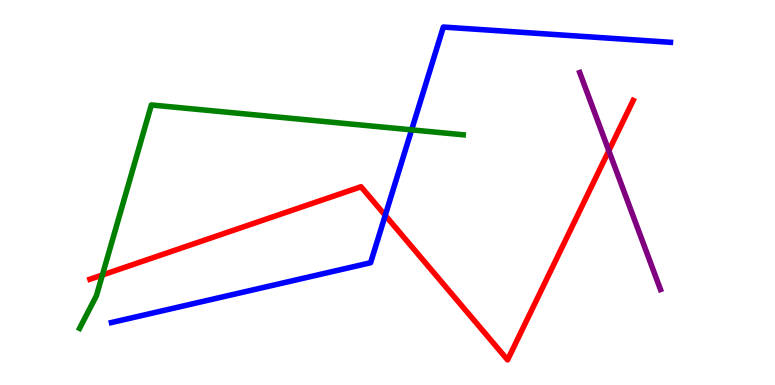[{'lines': ['blue', 'red'], 'intersections': [{'x': 4.97, 'y': 4.41}]}, {'lines': ['green', 'red'], 'intersections': [{'x': 1.32, 'y': 2.86}]}, {'lines': ['purple', 'red'], 'intersections': [{'x': 7.86, 'y': 6.08}]}, {'lines': ['blue', 'green'], 'intersections': [{'x': 5.31, 'y': 6.63}]}, {'lines': ['blue', 'purple'], 'intersections': []}, {'lines': ['green', 'purple'], 'intersections': []}]